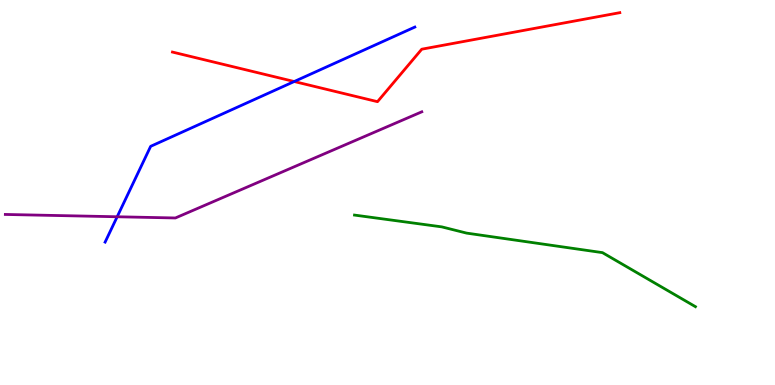[{'lines': ['blue', 'red'], 'intersections': [{'x': 3.8, 'y': 7.88}]}, {'lines': ['green', 'red'], 'intersections': []}, {'lines': ['purple', 'red'], 'intersections': []}, {'lines': ['blue', 'green'], 'intersections': []}, {'lines': ['blue', 'purple'], 'intersections': [{'x': 1.51, 'y': 4.37}]}, {'lines': ['green', 'purple'], 'intersections': []}]